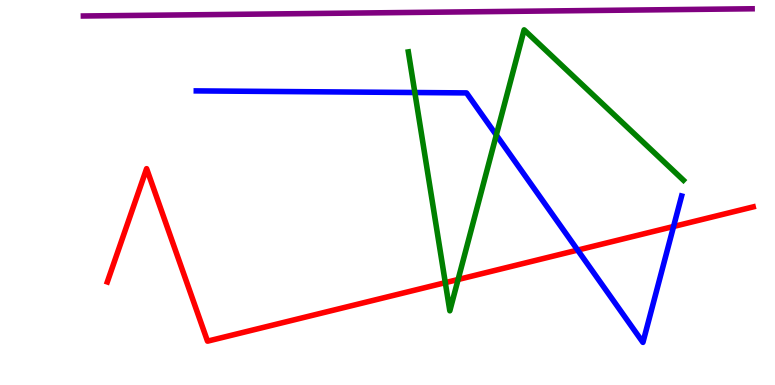[{'lines': ['blue', 'red'], 'intersections': [{'x': 7.45, 'y': 3.5}, {'x': 8.69, 'y': 4.12}]}, {'lines': ['green', 'red'], 'intersections': [{'x': 5.75, 'y': 2.66}, {'x': 5.91, 'y': 2.74}]}, {'lines': ['purple', 'red'], 'intersections': []}, {'lines': ['blue', 'green'], 'intersections': [{'x': 5.35, 'y': 7.6}, {'x': 6.4, 'y': 6.49}]}, {'lines': ['blue', 'purple'], 'intersections': []}, {'lines': ['green', 'purple'], 'intersections': []}]